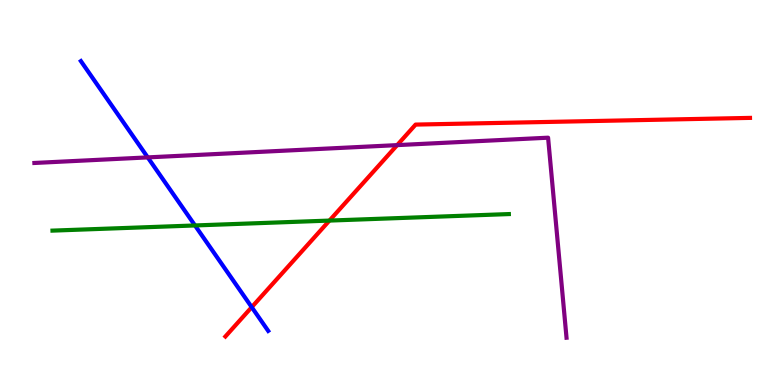[{'lines': ['blue', 'red'], 'intersections': [{'x': 3.25, 'y': 2.02}]}, {'lines': ['green', 'red'], 'intersections': [{'x': 4.25, 'y': 4.27}]}, {'lines': ['purple', 'red'], 'intersections': [{'x': 5.12, 'y': 6.23}]}, {'lines': ['blue', 'green'], 'intersections': [{'x': 2.52, 'y': 4.14}]}, {'lines': ['blue', 'purple'], 'intersections': [{'x': 1.91, 'y': 5.91}]}, {'lines': ['green', 'purple'], 'intersections': []}]